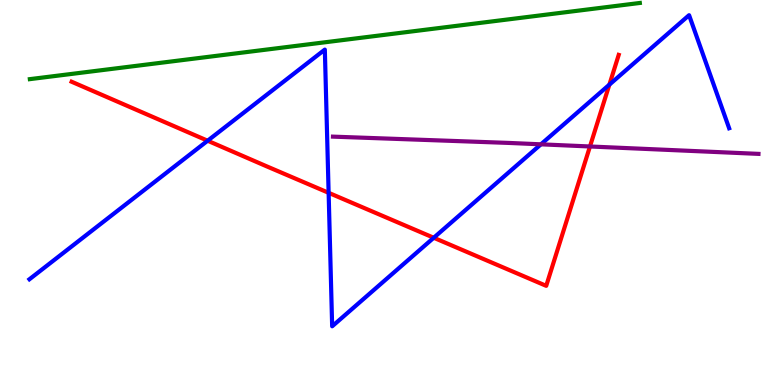[{'lines': ['blue', 'red'], 'intersections': [{'x': 2.68, 'y': 6.34}, {'x': 4.24, 'y': 4.99}, {'x': 5.6, 'y': 3.82}, {'x': 7.86, 'y': 7.8}]}, {'lines': ['green', 'red'], 'intersections': []}, {'lines': ['purple', 'red'], 'intersections': [{'x': 7.61, 'y': 6.2}]}, {'lines': ['blue', 'green'], 'intersections': []}, {'lines': ['blue', 'purple'], 'intersections': [{'x': 6.98, 'y': 6.25}]}, {'lines': ['green', 'purple'], 'intersections': []}]